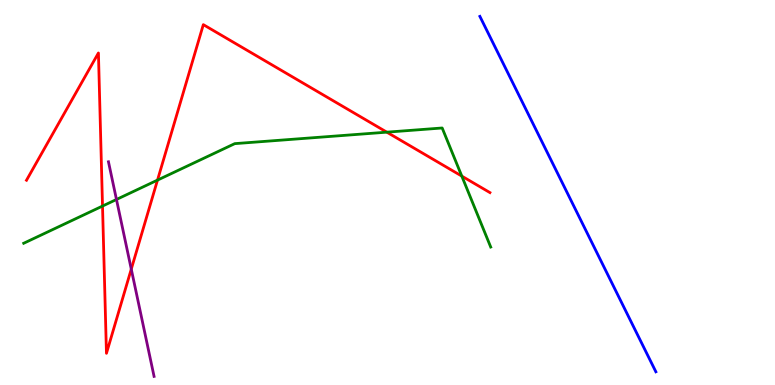[{'lines': ['blue', 'red'], 'intersections': []}, {'lines': ['green', 'red'], 'intersections': [{'x': 1.32, 'y': 4.65}, {'x': 2.03, 'y': 5.32}, {'x': 4.99, 'y': 6.57}, {'x': 5.96, 'y': 5.43}]}, {'lines': ['purple', 'red'], 'intersections': [{'x': 1.69, 'y': 3.01}]}, {'lines': ['blue', 'green'], 'intersections': []}, {'lines': ['blue', 'purple'], 'intersections': []}, {'lines': ['green', 'purple'], 'intersections': [{'x': 1.5, 'y': 4.82}]}]